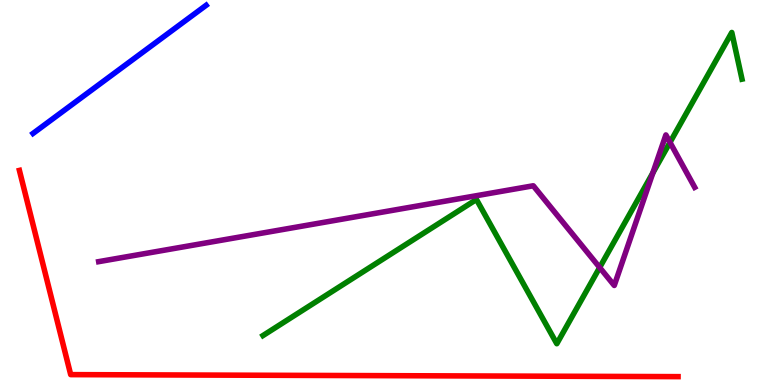[{'lines': ['blue', 'red'], 'intersections': []}, {'lines': ['green', 'red'], 'intersections': []}, {'lines': ['purple', 'red'], 'intersections': []}, {'lines': ['blue', 'green'], 'intersections': []}, {'lines': ['blue', 'purple'], 'intersections': []}, {'lines': ['green', 'purple'], 'intersections': [{'x': 7.74, 'y': 3.05}, {'x': 8.42, 'y': 5.51}, {'x': 8.65, 'y': 6.3}]}]